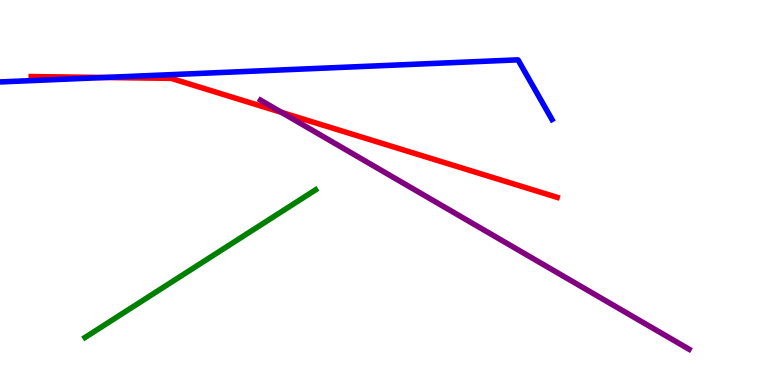[{'lines': ['blue', 'red'], 'intersections': [{'x': 1.35, 'y': 7.99}]}, {'lines': ['green', 'red'], 'intersections': []}, {'lines': ['purple', 'red'], 'intersections': [{'x': 3.63, 'y': 7.08}]}, {'lines': ['blue', 'green'], 'intersections': []}, {'lines': ['blue', 'purple'], 'intersections': []}, {'lines': ['green', 'purple'], 'intersections': []}]